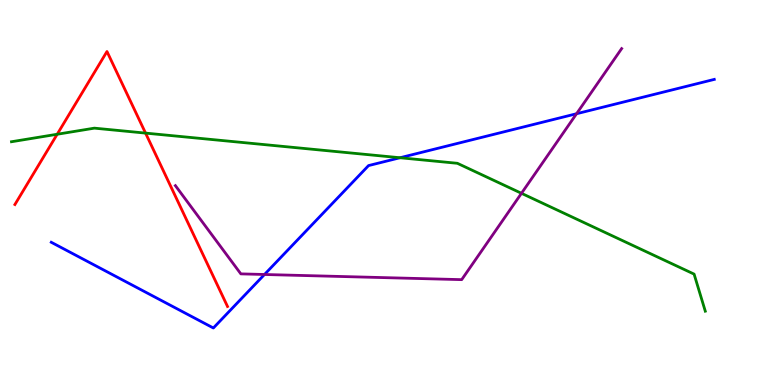[{'lines': ['blue', 'red'], 'intersections': []}, {'lines': ['green', 'red'], 'intersections': [{'x': 0.738, 'y': 6.51}, {'x': 1.88, 'y': 6.54}]}, {'lines': ['purple', 'red'], 'intersections': []}, {'lines': ['blue', 'green'], 'intersections': [{'x': 5.16, 'y': 5.9}]}, {'lines': ['blue', 'purple'], 'intersections': [{'x': 3.41, 'y': 2.87}, {'x': 7.44, 'y': 7.05}]}, {'lines': ['green', 'purple'], 'intersections': [{'x': 6.73, 'y': 4.98}]}]